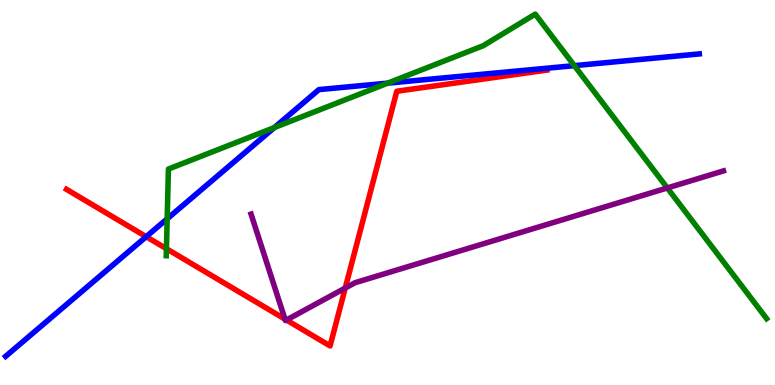[{'lines': ['blue', 'red'], 'intersections': [{'x': 1.89, 'y': 3.85}]}, {'lines': ['green', 'red'], 'intersections': [{'x': 2.15, 'y': 3.54}]}, {'lines': ['purple', 'red'], 'intersections': [{'x': 3.68, 'y': 1.71}, {'x': 3.7, 'y': 1.69}, {'x': 4.45, 'y': 2.52}]}, {'lines': ['blue', 'green'], 'intersections': [{'x': 2.16, 'y': 4.32}, {'x': 3.54, 'y': 6.69}, {'x': 5.0, 'y': 7.84}, {'x': 7.41, 'y': 8.3}]}, {'lines': ['blue', 'purple'], 'intersections': []}, {'lines': ['green', 'purple'], 'intersections': [{'x': 8.61, 'y': 5.12}]}]